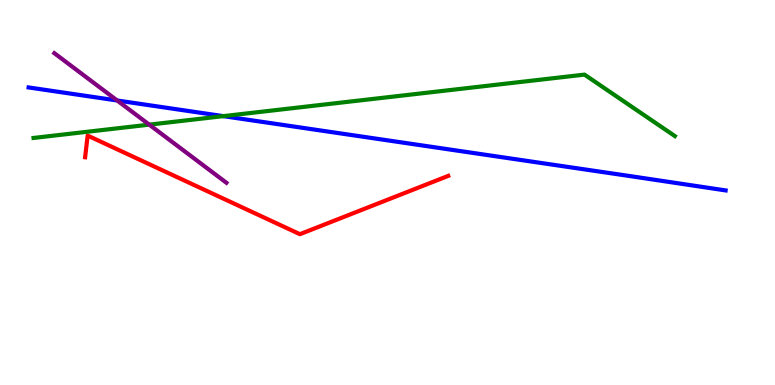[{'lines': ['blue', 'red'], 'intersections': []}, {'lines': ['green', 'red'], 'intersections': []}, {'lines': ['purple', 'red'], 'intersections': []}, {'lines': ['blue', 'green'], 'intersections': [{'x': 2.88, 'y': 6.98}]}, {'lines': ['blue', 'purple'], 'intersections': [{'x': 1.51, 'y': 7.39}]}, {'lines': ['green', 'purple'], 'intersections': [{'x': 1.93, 'y': 6.76}]}]